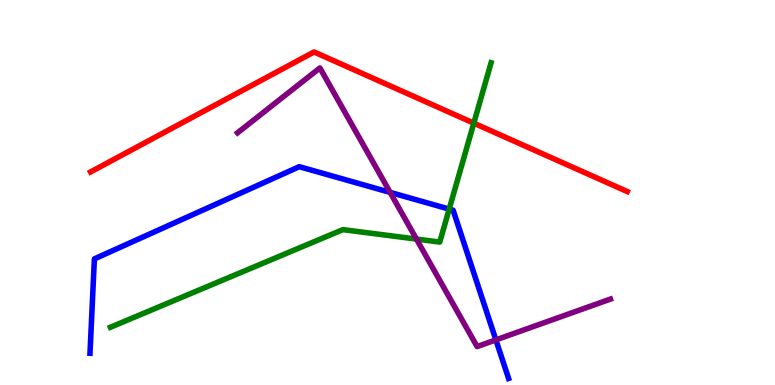[{'lines': ['blue', 'red'], 'intersections': []}, {'lines': ['green', 'red'], 'intersections': [{'x': 6.11, 'y': 6.8}]}, {'lines': ['purple', 'red'], 'intersections': []}, {'lines': ['blue', 'green'], 'intersections': [{'x': 5.8, 'y': 4.57}]}, {'lines': ['blue', 'purple'], 'intersections': [{'x': 5.03, 'y': 5.0}, {'x': 6.4, 'y': 1.17}]}, {'lines': ['green', 'purple'], 'intersections': [{'x': 5.37, 'y': 3.79}]}]